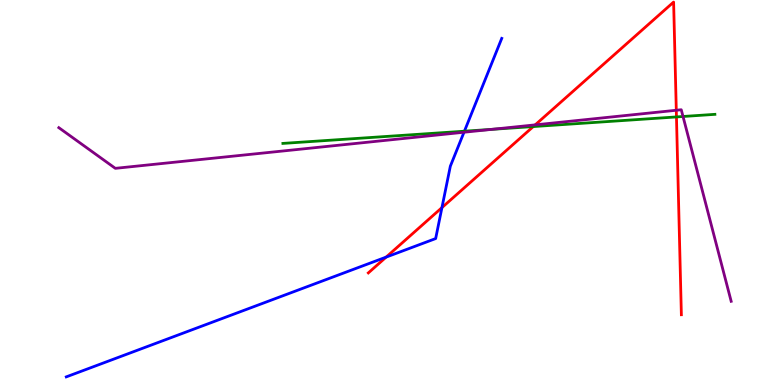[{'lines': ['blue', 'red'], 'intersections': [{'x': 4.98, 'y': 3.32}, {'x': 5.7, 'y': 4.61}]}, {'lines': ['green', 'red'], 'intersections': [{'x': 6.88, 'y': 6.71}, {'x': 8.73, 'y': 6.96}]}, {'lines': ['purple', 'red'], 'intersections': [{'x': 6.91, 'y': 6.76}, {'x': 8.73, 'y': 7.14}]}, {'lines': ['blue', 'green'], 'intersections': [{'x': 5.99, 'y': 6.59}]}, {'lines': ['blue', 'purple'], 'intersections': [{'x': 5.99, 'y': 6.57}]}, {'lines': ['green', 'purple'], 'intersections': [{'x': 6.35, 'y': 6.64}, {'x': 8.81, 'y': 6.97}]}]